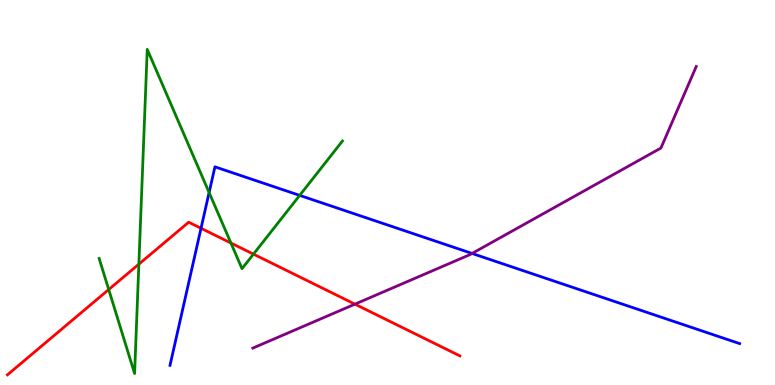[{'lines': ['blue', 'red'], 'intersections': [{'x': 2.59, 'y': 4.07}]}, {'lines': ['green', 'red'], 'intersections': [{'x': 1.4, 'y': 2.48}, {'x': 1.79, 'y': 3.14}, {'x': 2.98, 'y': 3.69}, {'x': 3.27, 'y': 3.4}]}, {'lines': ['purple', 'red'], 'intersections': [{'x': 4.58, 'y': 2.1}]}, {'lines': ['blue', 'green'], 'intersections': [{'x': 2.7, 'y': 5.0}, {'x': 3.87, 'y': 4.93}]}, {'lines': ['blue', 'purple'], 'intersections': [{'x': 6.09, 'y': 3.42}]}, {'lines': ['green', 'purple'], 'intersections': []}]